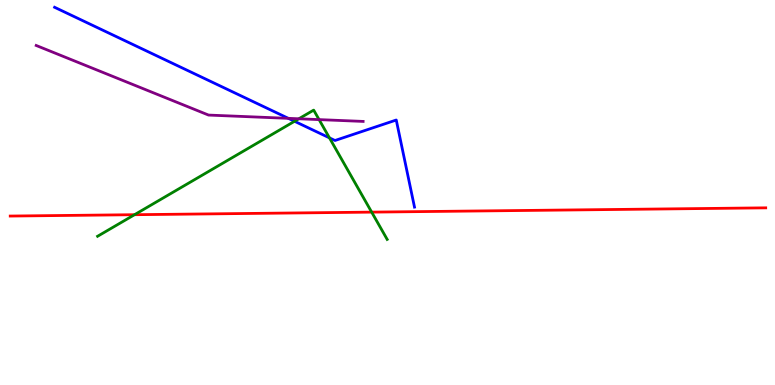[{'lines': ['blue', 'red'], 'intersections': []}, {'lines': ['green', 'red'], 'intersections': [{'x': 1.74, 'y': 4.42}, {'x': 4.8, 'y': 4.49}]}, {'lines': ['purple', 'red'], 'intersections': []}, {'lines': ['blue', 'green'], 'intersections': [{'x': 3.8, 'y': 6.85}, {'x': 4.25, 'y': 6.42}]}, {'lines': ['blue', 'purple'], 'intersections': [{'x': 3.72, 'y': 6.93}]}, {'lines': ['green', 'purple'], 'intersections': [{'x': 3.86, 'y': 6.91}, {'x': 4.12, 'y': 6.89}]}]